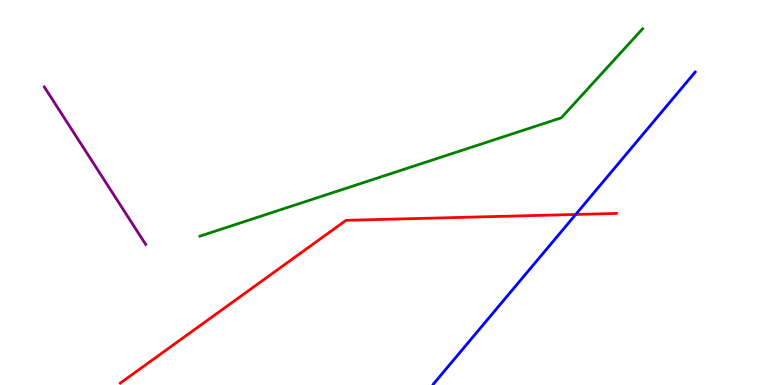[{'lines': ['blue', 'red'], 'intersections': [{'x': 7.43, 'y': 4.43}]}, {'lines': ['green', 'red'], 'intersections': []}, {'lines': ['purple', 'red'], 'intersections': []}, {'lines': ['blue', 'green'], 'intersections': []}, {'lines': ['blue', 'purple'], 'intersections': []}, {'lines': ['green', 'purple'], 'intersections': []}]